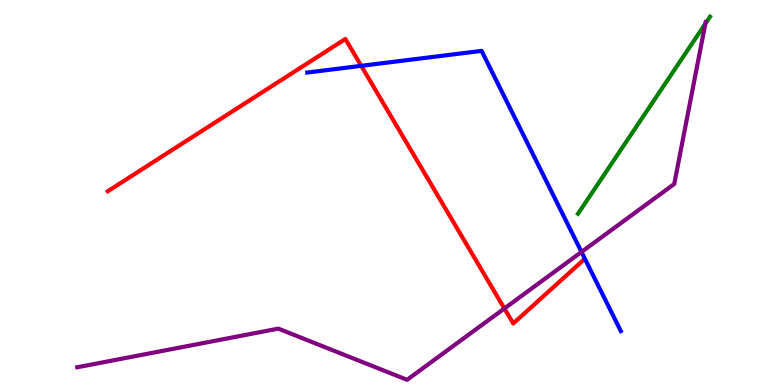[{'lines': ['blue', 'red'], 'intersections': [{'x': 4.66, 'y': 8.29}]}, {'lines': ['green', 'red'], 'intersections': []}, {'lines': ['purple', 'red'], 'intersections': [{'x': 6.51, 'y': 1.99}]}, {'lines': ['blue', 'green'], 'intersections': []}, {'lines': ['blue', 'purple'], 'intersections': [{'x': 7.5, 'y': 3.46}]}, {'lines': ['green', 'purple'], 'intersections': [{'x': 9.1, 'y': 9.38}]}]